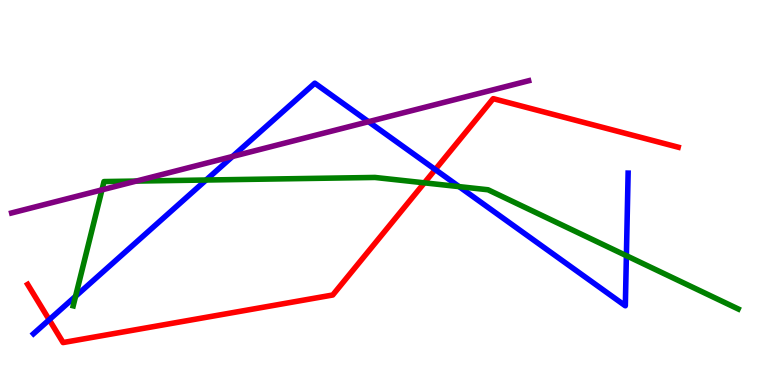[{'lines': ['blue', 'red'], 'intersections': [{'x': 0.635, 'y': 1.69}, {'x': 5.62, 'y': 5.6}]}, {'lines': ['green', 'red'], 'intersections': [{'x': 5.48, 'y': 5.25}]}, {'lines': ['purple', 'red'], 'intersections': []}, {'lines': ['blue', 'green'], 'intersections': [{'x': 0.975, 'y': 2.3}, {'x': 2.66, 'y': 5.32}, {'x': 5.92, 'y': 5.15}, {'x': 8.08, 'y': 3.36}]}, {'lines': ['blue', 'purple'], 'intersections': [{'x': 3.0, 'y': 5.94}, {'x': 4.76, 'y': 6.84}]}, {'lines': ['green', 'purple'], 'intersections': [{'x': 1.32, 'y': 5.07}, {'x': 1.76, 'y': 5.3}]}]